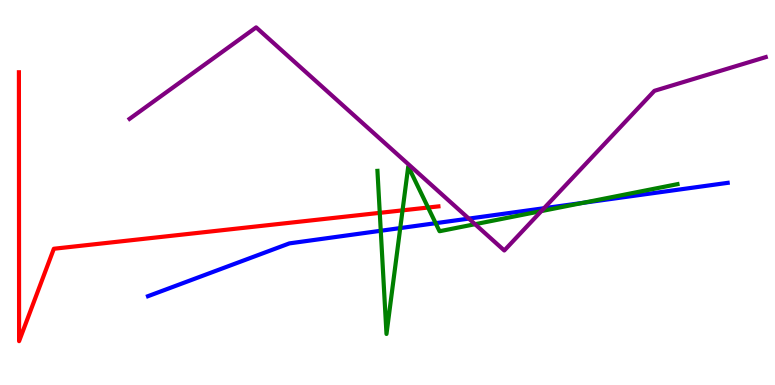[{'lines': ['blue', 'red'], 'intersections': []}, {'lines': ['green', 'red'], 'intersections': [{'x': 4.9, 'y': 4.47}, {'x': 5.19, 'y': 4.54}, {'x': 5.52, 'y': 4.61}]}, {'lines': ['purple', 'red'], 'intersections': []}, {'lines': ['blue', 'green'], 'intersections': [{'x': 4.91, 'y': 4.01}, {'x': 5.16, 'y': 4.08}, {'x': 5.62, 'y': 4.2}, {'x': 7.53, 'y': 4.73}]}, {'lines': ['blue', 'purple'], 'intersections': [{'x': 6.05, 'y': 4.32}, {'x': 7.02, 'y': 4.59}]}, {'lines': ['green', 'purple'], 'intersections': [{'x': 6.13, 'y': 4.18}, {'x': 6.98, 'y': 4.52}]}]